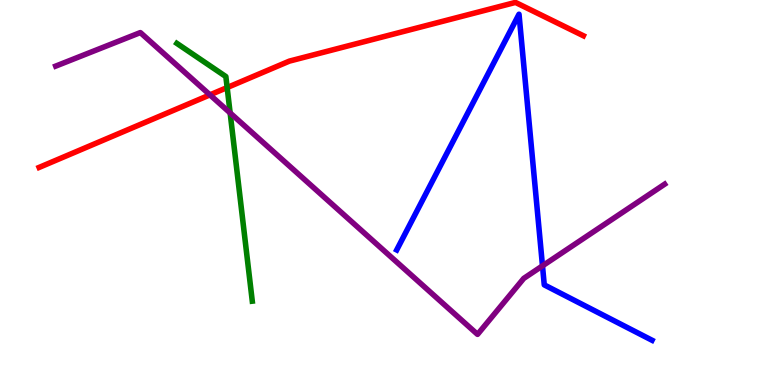[{'lines': ['blue', 'red'], 'intersections': []}, {'lines': ['green', 'red'], 'intersections': [{'x': 2.93, 'y': 7.73}]}, {'lines': ['purple', 'red'], 'intersections': [{'x': 2.71, 'y': 7.54}]}, {'lines': ['blue', 'green'], 'intersections': []}, {'lines': ['blue', 'purple'], 'intersections': [{'x': 7.0, 'y': 3.09}]}, {'lines': ['green', 'purple'], 'intersections': [{'x': 2.97, 'y': 7.07}]}]